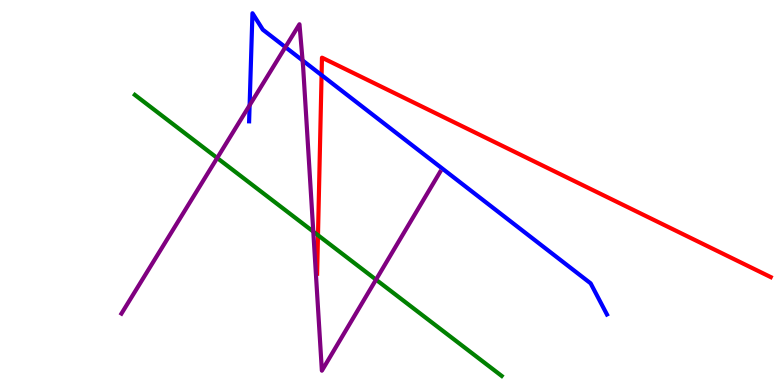[{'lines': ['blue', 'red'], 'intersections': [{'x': 4.15, 'y': 8.05}]}, {'lines': ['green', 'red'], 'intersections': [{'x': 4.1, 'y': 3.89}]}, {'lines': ['purple', 'red'], 'intersections': []}, {'lines': ['blue', 'green'], 'intersections': []}, {'lines': ['blue', 'purple'], 'intersections': [{'x': 3.22, 'y': 7.27}, {'x': 3.68, 'y': 8.78}, {'x': 3.9, 'y': 8.43}]}, {'lines': ['green', 'purple'], 'intersections': [{'x': 2.8, 'y': 5.9}, {'x': 4.04, 'y': 3.98}, {'x': 4.85, 'y': 2.74}]}]